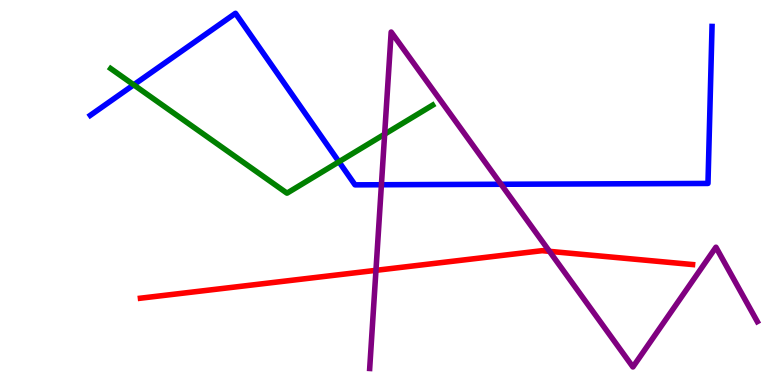[{'lines': ['blue', 'red'], 'intersections': []}, {'lines': ['green', 'red'], 'intersections': []}, {'lines': ['purple', 'red'], 'intersections': [{'x': 4.85, 'y': 2.98}, {'x': 7.09, 'y': 3.47}]}, {'lines': ['blue', 'green'], 'intersections': [{'x': 1.73, 'y': 7.8}, {'x': 4.37, 'y': 5.8}]}, {'lines': ['blue', 'purple'], 'intersections': [{'x': 4.92, 'y': 5.2}, {'x': 6.47, 'y': 5.21}]}, {'lines': ['green', 'purple'], 'intersections': [{'x': 4.96, 'y': 6.52}]}]